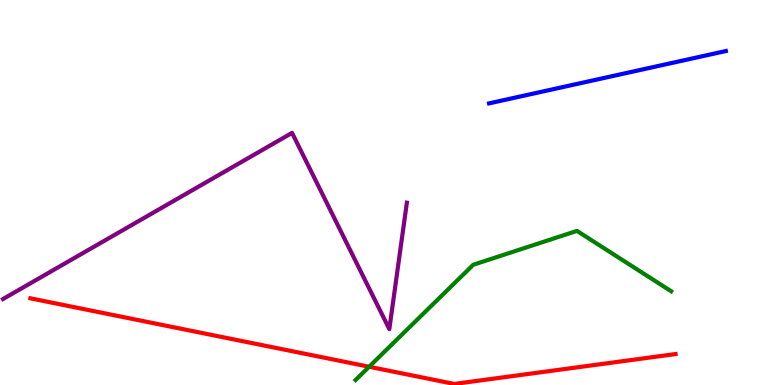[{'lines': ['blue', 'red'], 'intersections': []}, {'lines': ['green', 'red'], 'intersections': [{'x': 4.76, 'y': 0.474}]}, {'lines': ['purple', 'red'], 'intersections': []}, {'lines': ['blue', 'green'], 'intersections': []}, {'lines': ['blue', 'purple'], 'intersections': []}, {'lines': ['green', 'purple'], 'intersections': []}]